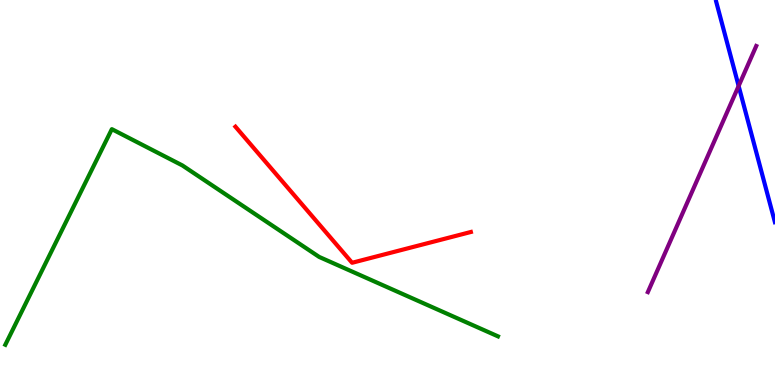[{'lines': ['blue', 'red'], 'intersections': []}, {'lines': ['green', 'red'], 'intersections': []}, {'lines': ['purple', 'red'], 'intersections': []}, {'lines': ['blue', 'green'], 'intersections': []}, {'lines': ['blue', 'purple'], 'intersections': [{'x': 9.53, 'y': 7.77}]}, {'lines': ['green', 'purple'], 'intersections': []}]